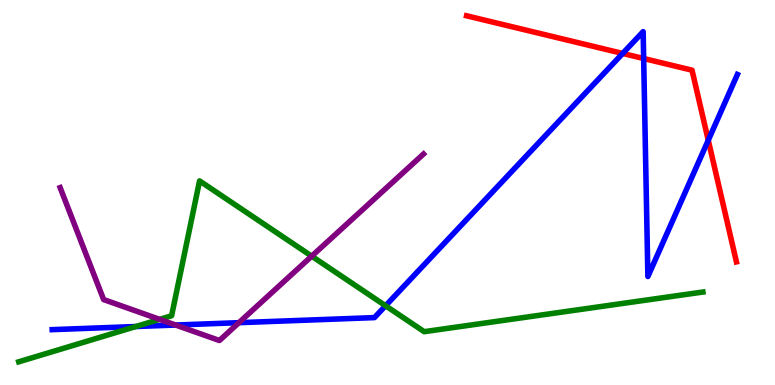[{'lines': ['blue', 'red'], 'intersections': [{'x': 8.03, 'y': 8.61}, {'x': 8.31, 'y': 8.48}, {'x': 9.14, 'y': 6.36}]}, {'lines': ['green', 'red'], 'intersections': []}, {'lines': ['purple', 'red'], 'intersections': []}, {'lines': ['blue', 'green'], 'intersections': [{'x': 1.75, 'y': 1.52}, {'x': 4.98, 'y': 2.06}]}, {'lines': ['blue', 'purple'], 'intersections': [{'x': 2.27, 'y': 1.56}, {'x': 3.08, 'y': 1.62}]}, {'lines': ['green', 'purple'], 'intersections': [{'x': 2.06, 'y': 1.7}, {'x': 4.02, 'y': 3.35}]}]